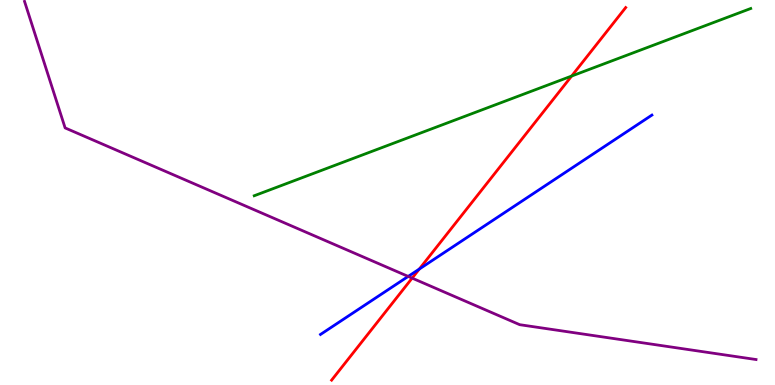[{'lines': ['blue', 'red'], 'intersections': [{'x': 5.41, 'y': 3.01}]}, {'lines': ['green', 'red'], 'intersections': [{'x': 7.38, 'y': 8.02}]}, {'lines': ['purple', 'red'], 'intersections': [{'x': 5.32, 'y': 2.78}]}, {'lines': ['blue', 'green'], 'intersections': []}, {'lines': ['blue', 'purple'], 'intersections': [{'x': 5.27, 'y': 2.82}]}, {'lines': ['green', 'purple'], 'intersections': []}]